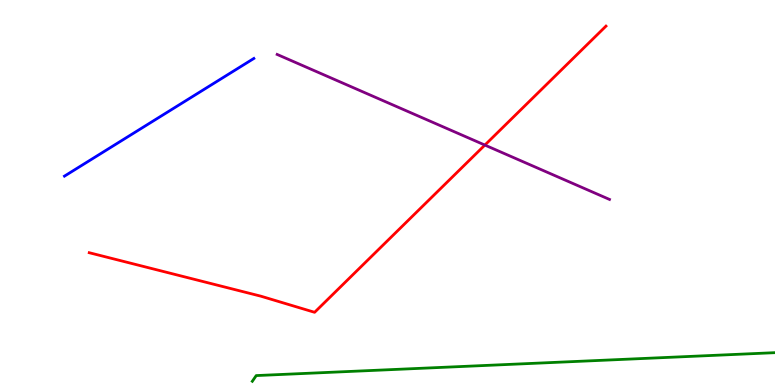[{'lines': ['blue', 'red'], 'intersections': []}, {'lines': ['green', 'red'], 'intersections': []}, {'lines': ['purple', 'red'], 'intersections': [{'x': 6.26, 'y': 6.23}]}, {'lines': ['blue', 'green'], 'intersections': []}, {'lines': ['blue', 'purple'], 'intersections': []}, {'lines': ['green', 'purple'], 'intersections': []}]